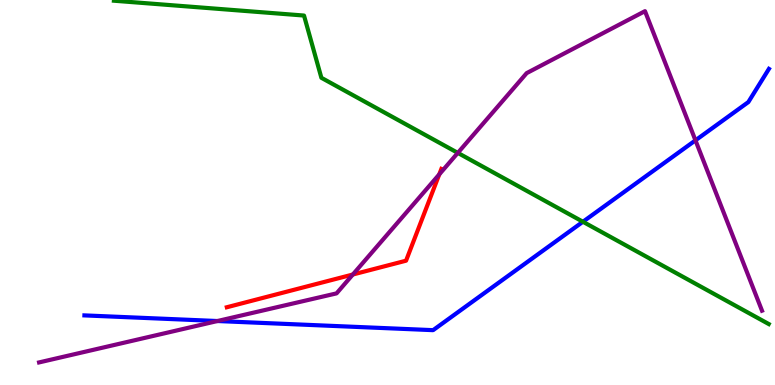[{'lines': ['blue', 'red'], 'intersections': []}, {'lines': ['green', 'red'], 'intersections': []}, {'lines': ['purple', 'red'], 'intersections': [{'x': 4.55, 'y': 2.87}, {'x': 5.67, 'y': 5.47}]}, {'lines': ['blue', 'green'], 'intersections': [{'x': 7.52, 'y': 4.24}]}, {'lines': ['blue', 'purple'], 'intersections': [{'x': 2.81, 'y': 1.66}, {'x': 8.97, 'y': 6.35}]}, {'lines': ['green', 'purple'], 'intersections': [{'x': 5.91, 'y': 6.03}]}]